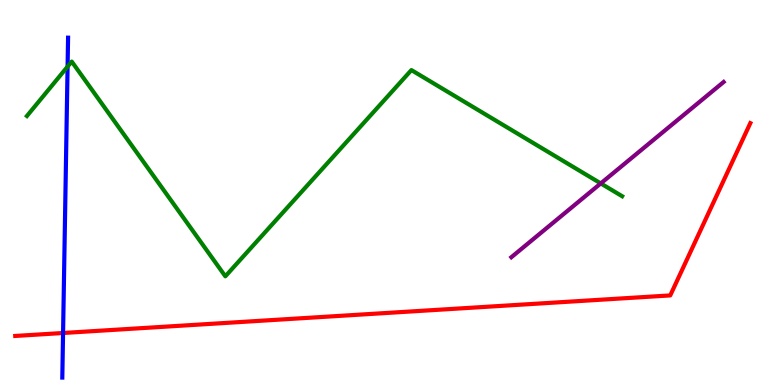[{'lines': ['blue', 'red'], 'intersections': [{'x': 0.814, 'y': 1.35}]}, {'lines': ['green', 'red'], 'intersections': []}, {'lines': ['purple', 'red'], 'intersections': []}, {'lines': ['blue', 'green'], 'intersections': [{'x': 0.872, 'y': 8.27}]}, {'lines': ['blue', 'purple'], 'intersections': []}, {'lines': ['green', 'purple'], 'intersections': [{'x': 7.75, 'y': 5.24}]}]